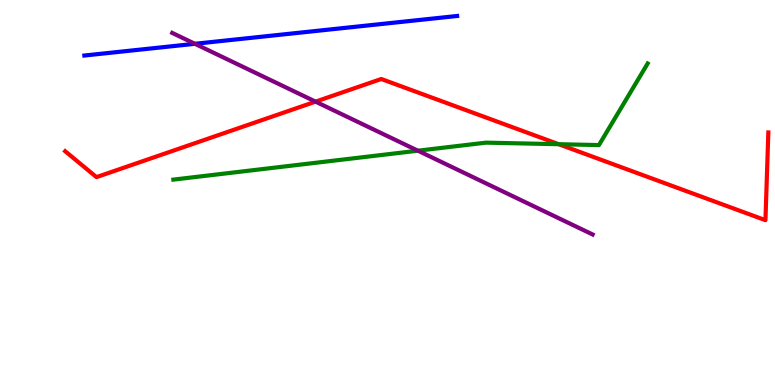[{'lines': ['blue', 'red'], 'intersections': []}, {'lines': ['green', 'red'], 'intersections': [{'x': 7.21, 'y': 6.25}]}, {'lines': ['purple', 'red'], 'intersections': [{'x': 4.07, 'y': 7.36}]}, {'lines': ['blue', 'green'], 'intersections': []}, {'lines': ['blue', 'purple'], 'intersections': [{'x': 2.52, 'y': 8.86}]}, {'lines': ['green', 'purple'], 'intersections': [{'x': 5.39, 'y': 6.09}]}]